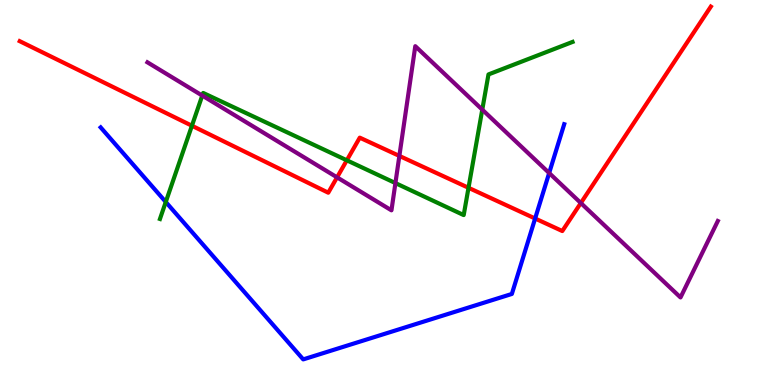[{'lines': ['blue', 'red'], 'intersections': [{'x': 6.9, 'y': 4.32}]}, {'lines': ['green', 'red'], 'intersections': [{'x': 2.48, 'y': 6.73}, {'x': 4.48, 'y': 5.84}, {'x': 6.05, 'y': 5.12}]}, {'lines': ['purple', 'red'], 'intersections': [{'x': 4.35, 'y': 5.39}, {'x': 5.15, 'y': 5.95}, {'x': 7.49, 'y': 4.73}]}, {'lines': ['blue', 'green'], 'intersections': [{'x': 2.14, 'y': 4.75}]}, {'lines': ['blue', 'purple'], 'intersections': [{'x': 7.09, 'y': 5.51}]}, {'lines': ['green', 'purple'], 'intersections': [{'x': 2.61, 'y': 7.52}, {'x': 5.1, 'y': 5.24}, {'x': 6.22, 'y': 7.15}]}]